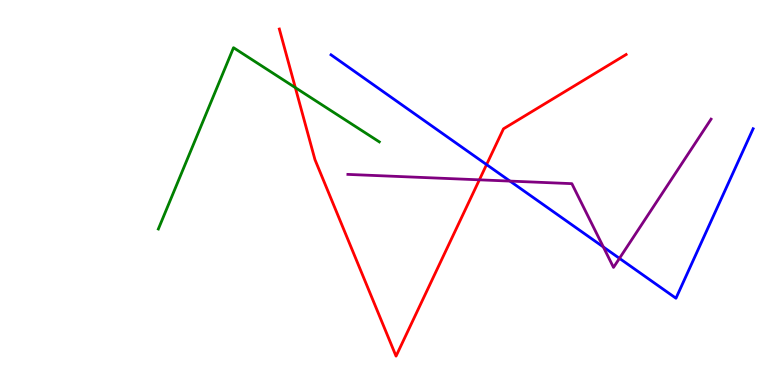[{'lines': ['blue', 'red'], 'intersections': [{'x': 6.28, 'y': 5.72}]}, {'lines': ['green', 'red'], 'intersections': [{'x': 3.81, 'y': 7.72}]}, {'lines': ['purple', 'red'], 'intersections': [{'x': 6.19, 'y': 5.33}]}, {'lines': ['blue', 'green'], 'intersections': []}, {'lines': ['blue', 'purple'], 'intersections': [{'x': 6.58, 'y': 5.3}, {'x': 7.79, 'y': 3.58}, {'x': 7.99, 'y': 3.29}]}, {'lines': ['green', 'purple'], 'intersections': []}]